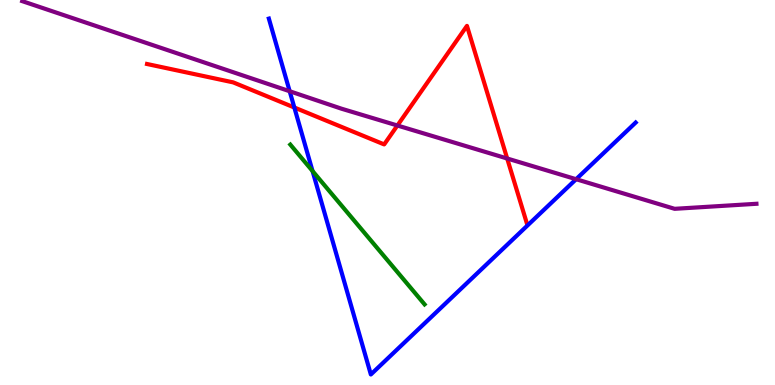[{'lines': ['blue', 'red'], 'intersections': [{'x': 3.8, 'y': 7.21}]}, {'lines': ['green', 'red'], 'intersections': []}, {'lines': ['purple', 'red'], 'intersections': [{'x': 5.13, 'y': 6.74}, {'x': 6.54, 'y': 5.88}]}, {'lines': ['blue', 'green'], 'intersections': [{'x': 4.03, 'y': 5.56}]}, {'lines': ['blue', 'purple'], 'intersections': [{'x': 3.74, 'y': 7.63}, {'x': 7.43, 'y': 5.35}]}, {'lines': ['green', 'purple'], 'intersections': []}]